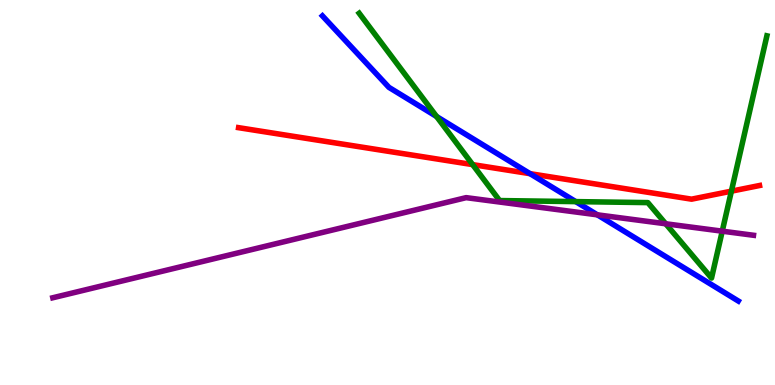[{'lines': ['blue', 'red'], 'intersections': [{'x': 6.84, 'y': 5.49}]}, {'lines': ['green', 'red'], 'intersections': [{'x': 6.1, 'y': 5.72}, {'x': 9.44, 'y': 5.03}]}, {'lines': ['purple', 'red'], 'intersections': []}, {'lines': ['blue', 'green'], 'intersections': [{'x': 5.63, 'y': 6.97}, {'x': 7.43, 'y': 4.76}]}, {'lines': ['blue', 'purple'], 'intersections': [{'x': 7.71, 'y': 4.42}]}, {'lines': ['green', 'purple'], 'intersections': [{'x': 8.59, 'y': 4.19}, {'x': 9.32, 'y': 4.0}]}]